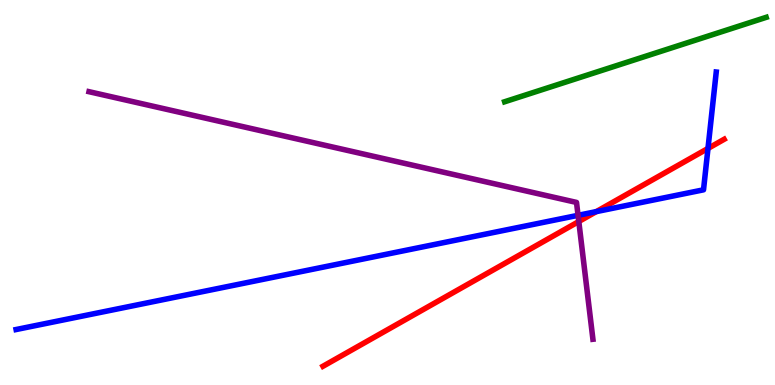[{'lines': ['blue', 'red'], 'intersections': [{'x': 7.69, 'y': 4.5}, {'x': 9.14, 'y': 6.14}]}, {'lines': ['green', 'red'], 'intersections': []}, {'lines': ['purple', 'red'], 'intersections': [{'x': 7.47, 'y': 4.25}]}, {'lines': ['blue', 'green'], 'intersections': []}, {'lines': ['blue', 'purple'], 'intersections': [{'x': 7.46, 'y': 4.41}]}, {'lines': ['green', 'purple'], 'intersections': []}]